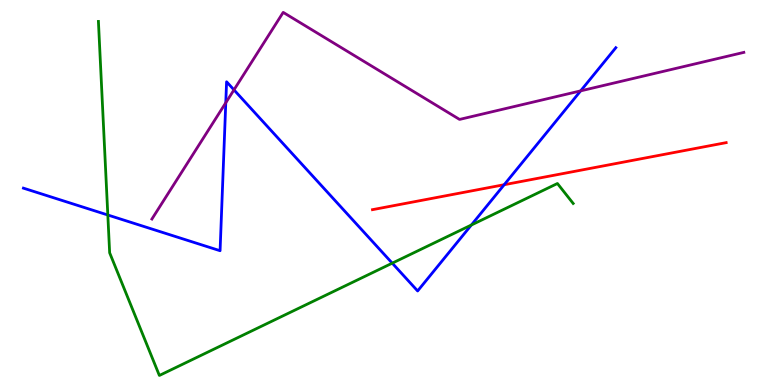[{'lines': ['blue', 'red'], 'intersections': [{'x': 6.51, 'y': 5.2}]}, {'lines': ['green', 'red'], 'intersections': []}, {'lines': ['purple', 'red'], 'intersections': []}, {'lines': ['blue', 'green'], 'intersections': [{'x': 1.39, 'y': 4.42}, {'x': 5.06, 'y': 3.16}, {'x': 6.08, 'y': 4.16}]}, {'lines': ['blue', 'purple'], 'intersections': [{'x': 2.91, 'y': 7.33}, {'x': 3.02, 'y': 7.67}, {'x': 7.49, 'y': 7.64}]}, {'lines': ['green', 'purple'], 'intersections': []}]